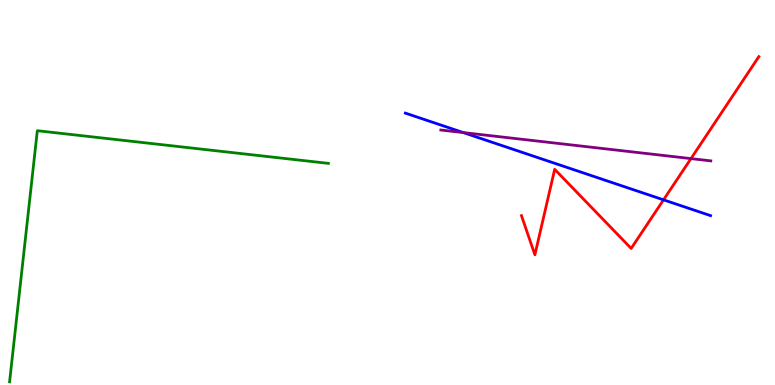[{'lines': ['blue', 'red'], 'intersections': [{'x': 8.56, 'y': 4.81}]}, {'lines': ['green', 'red'], 'intersections': []}, {'lines': ['purple', 'red'], 'intersections': [{'x': 8.92, 'y': 5.88}]}, {'lines': ['blue', 'green'], 'intersections': []}, {'lines': ['blue', 'purple'], 'intersections': [{'x': 5.98, 'y': 6.56}]}, {'lines': ['green', 'purple'], 'intersections': []}]